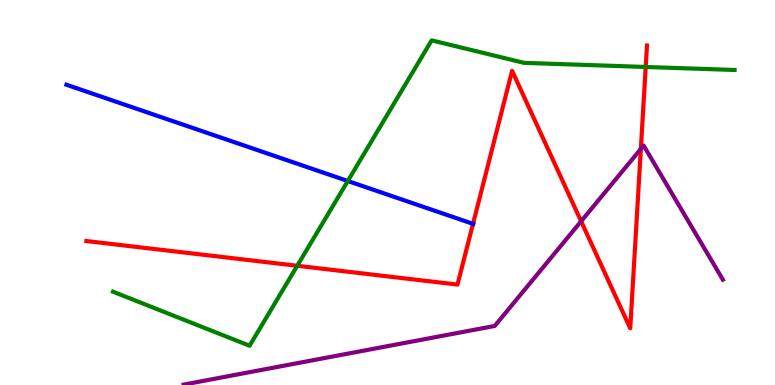[{'lines': ['blue', 'red'], 'intersections': [{'x': 6.1, 'y': 4.19}]}, {'lines': ['green', 'red'], 'intersections': [{'x': 3.84, 'y': 3.1}, {'x': 8.33, 'y': 8.26}]}, {'lines': ['purple', 'red'], 'intersections': [{'x': 7.5, 'y': 4.25}, {'x': 8.27, 'y': 6.13}]}, {'lines': ['blue', 'green'], 'intersections': [{'x': 4.49, 'y': 5.3}]}, {'lines': ['blue', 'purple'], 'intersections': []}, {'lines': ['green', 'purple'], 'intersections': []}]